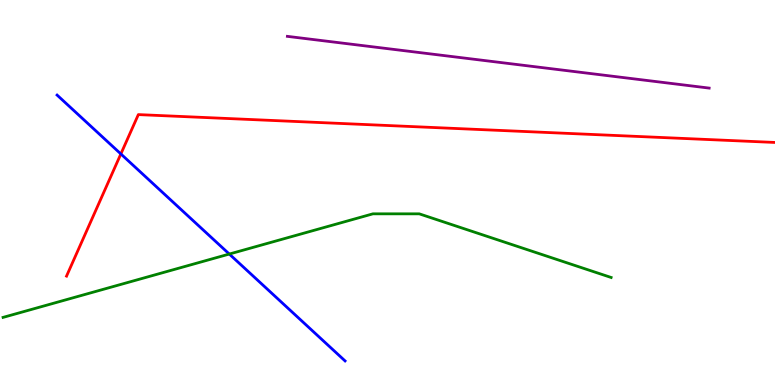[{'lines': ['blue', 'red'], 'intersections': [{'x': 1.56, 'y': 6.0}]}, {'lines': ['green', 'red'], 'intersections': []}, {'lines': ['purple', 'red'], 'intersections': []}, {'lines': ['blue', 'green'], 'intersections': [{'x': 2.96, 'y': 3.4}]}, {'lines': ['blue', 'purple'], 'intersections': []}, {'lines': ['green', 'purple'], 'intersections': []}]